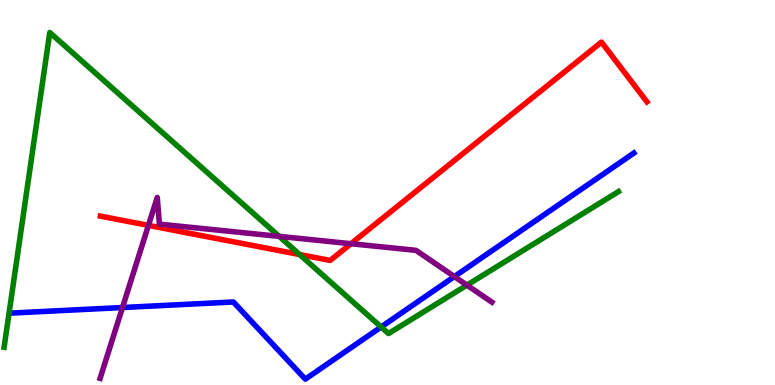[{'lines': ['blue', 'red'], 'intersections': []}, {'lines': ['green', 'red'], 'intersections': [{'x': 3.87, 'y': 3.39}]}, {'lines': ['purple', 'red'], 'intersections': [{'x': 1.92, 'y': 4.15}, {'x': 4.53, 'y': 3.67}]}, {'lines': ['blue', 'green'], 'intersections': [{'x': 4.92, 'y': 1.51}]}, {'lines': ['blue', 'purple'], 'intersections': [{'x': 1.58, 'y': 2.01}, {'x': 5.86, 'y': 2.82}]}, {'lines': ['green', 'purple'], 'intersections': [{'x': 3.6, 'y': 3.86}, {'x': 6.03, 'y': 2.59}]}]